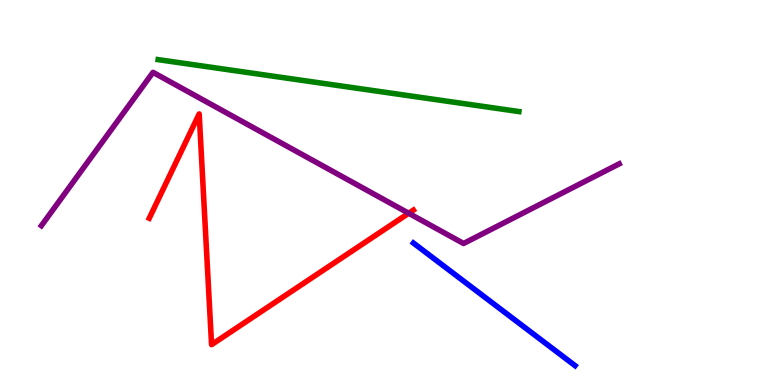[{'lines': ['blue', 'red'], 'intersections': []}, {'lines': ['green', 'red'], 'intersections': []}, {'lines': ['purple', 'red'], 'intersections': [{'x': 5.27, 'y': 4.46}]}, {'lines': ['blue', 'green'], 'intersections': []}, {'lines': ['blue', 'purple'], 'intersections': []}, {'lines': ['green', 'purple'], 'intersections': []}]